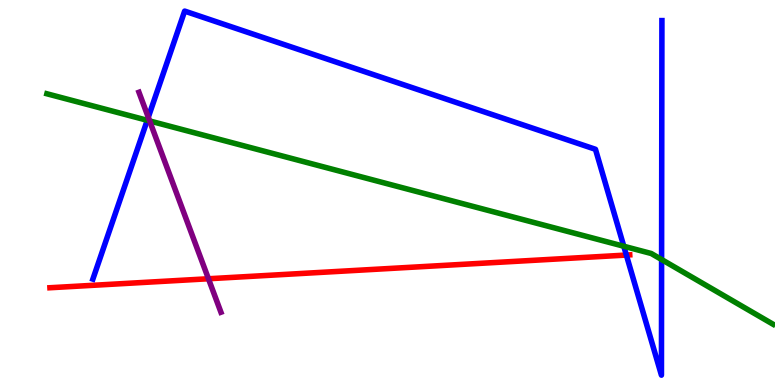[{'lines': ['blue', 'red'], 'intersections': [{'x': 8.08, 'y': 3.38}]}, {'lines': ['green', 'red'], 'intersections': []}, {'lines': ['purple', 'red'], 'intersections': [{'x': 2.69, 'y': 2.76}]}, {'lines': ['blue', 'green'], 'intersections': [{'x': 1.9, 'y': 6.88}, {'x': 8.05, 'y': 3.6}, {'x': 8.54, 'y': 3.26}]}, {'lines': ['blue', 'purple'], 'intersections': [{'x': 1.91, 'y': 6.95}]}, {'lines': ['green', 'purple'], 'intersections': [{'x': 1.93, 'y': 6.86}]}]